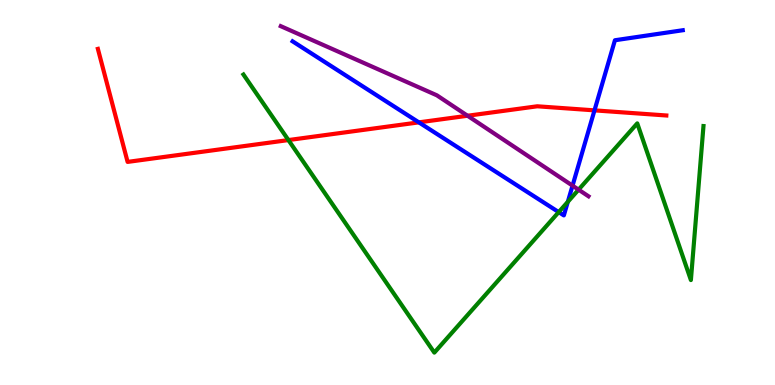[{'lines': ['blue', 'red'], 'intersections': [{'x': 5.4, 'y': 6.82}, {'x': 7.67, 'y': 7.13}]}, {'lines': ['green', 'red'], 'intersections': [{'x': 3.72, 'y': 6.36}]}, {'lines': ['purple', 'red'], 'intersections': [{'x': 6.03, 'y': 6.99}]}, {'lines': ['blue', 'green'], 'intersections': [{'x': 7.21, 'y': 4.49}, {'x': 7.33, 'y': 4.76}]}, {'lines': ['blue', 'purple'], 'intersections': [{'x': 7.39, 'y': 5.18}]}, {'lines': ['green', 'purple'], 'intersections': [{'x': 7.47, 'y': 5.07}]}]